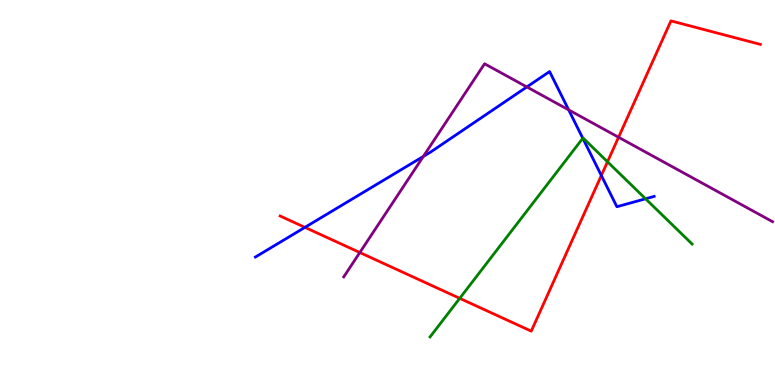[{'lines': ['blue', 'red'], 'intersections': [{'x': 3.93, 'y': 4.09}, {'x': 7.76, 'y': 5.44}]}, {'lines': ['green', 'red'], 'intersections': [{'x': 5.93, 'y': 2.25}, {'x': 7.84, 'y': 5.8}]}, {'lines': ['purple', 'red'], 'intersections': [{'x': 4.64, 'y': 3.44}, {'x': 7.98, 'y': 6.44}]}, {'lines': ['blue', 'green'], 'intersections': [{'x': 7.52, 'y': 6.41}, {'x': 8.33, 'y': 4.84}]}, {'lines': ['blue', 'purple'], 'intersections': [{'x': 5.46, 'y': 5.94}, {'x': 6.8, 'y': 7.74}, {'x': 7.34, 'y': 7.15}]}, {'lines': ['green', 'purple'], 'intersections': []}]